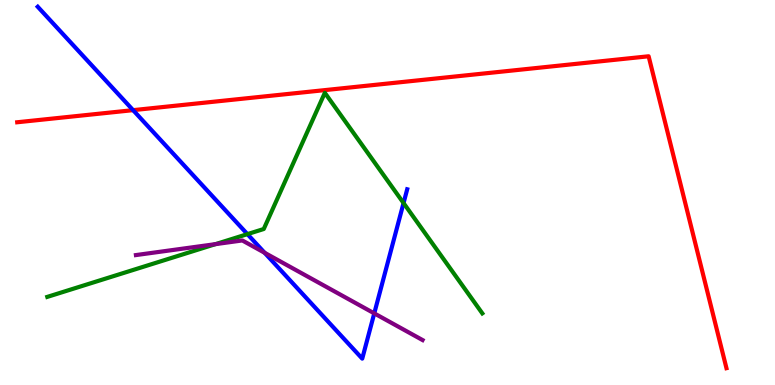[{'lines': ['blue', 'red'], 'intersections': [{'x': 1.72, 'y': 7.14}]}, {'lines': ['green', 'red'], 'intersections': []}, {'lines': ['purple', 'red'], 'intersections': []}, {'lines': ['blue', 'green'], 'intersections': [{'x': 3.19, 'y': 3.92}, {'x': 5.21, 'y': 4.73}]}, {'lines': ['blue', 'purple'], 'intersections': [{'x': 3.41, 'y': 3.43}, {'x': 4.83, 'y': 1.86}]}, {'lines': ['green', 'purple'], 'intersections': [{'x': 2.78, 'y': 3.66}]}]